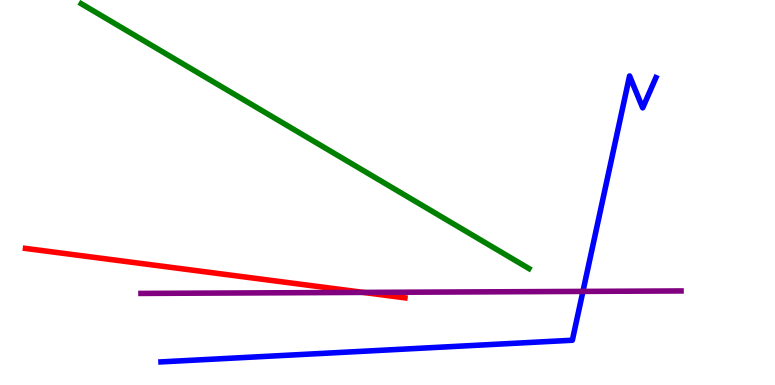[{'lines': ['blue', 'red'], 'intersections': []}, {'lines': ['green', 'red'], 'intersections': []}, {'lines': ['purple', 'red'], 'intersections': [{'x': 4.69, 'y': 2.41}]}, {'lines': ['blue', 'green'], 'intersections': []}, {'lines': ['blue', 'purple'], 'intersections': [{'x': 7.52, 'y': 2.43}]}, {'lines': ['green', 'purple'], 'intersections': []}]